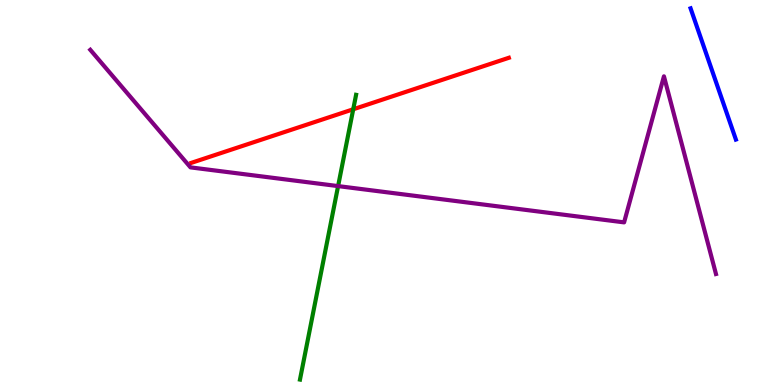[{'lines': ['blue', 'red'], 'intersections': []}, {'lines': ['green', 'red'], 'intersections': [{'x': 4.56, 'y': 7.16}]}, {'lines': ['purple', 'red'], 'intersections': []}, {'lines': ['blue', 'green'], 'intersections': []}, {'lines': ['blue', 'purple'], 'intersections': []}, {'lines': ['green', 'purple'], 'intersections': [{'x': 4.36, 'y': 5.17}]}]